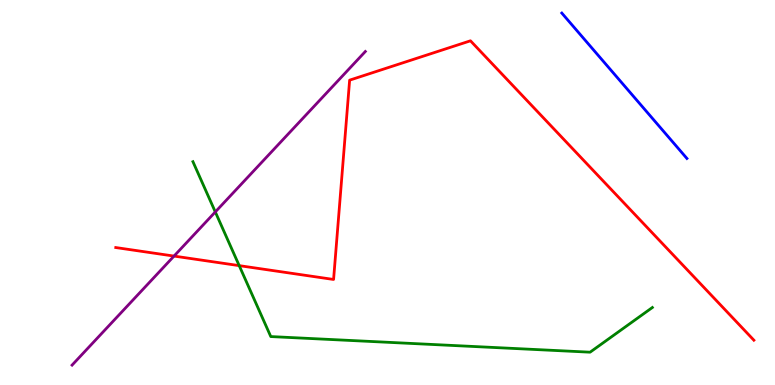[{'lines': ['blue', 'red'], 'intersections': []}, {'lines': ['green', 'red'], 'intersections': [{'x': 3.09, 'y': 3.1}]}, {'lines': ['purple', 'red'], 'intersections': [{'x': 2.25, 'y': 3.35}]}, {'lines': ['blue', 'green'], 'intersections': []}, {'lines': ['blue', 'purple'], 'intersections': []}, {'lines': ['green', 'purple'], 'intersections': [{'x': 2.78, 'y': 4.5}]}]